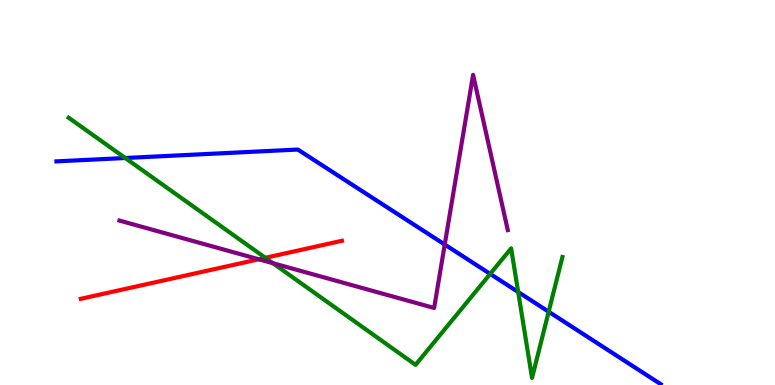[{'lines': ['blue', 'red'], 'intersections': []}, {'lines': ['green', 'red'], 'intersections': [{'x': 3.42, 'y': 3.3}]}, {'lines': ['purple', 'red'], 'intersections': [{'x': 3.34, 'y': 3.27}]}, {'lines': ['blue', 'green'], 'intersections': [{'x': 1.62, 'y': 5.9}, {'x': 6.32, 'y': 2.89}, {'x': 6.69, 'y': 2.42}, {'x': 7.08, 'y': 1.9}]}, {'lines': ['blue', 'purple'], 'intersections': [{'x': 5.74, 'y': 3.65}]}, {'lines': ['green', 'purple'], 'intersections': [{'x': 3.52, 'y': 3.16}]}]